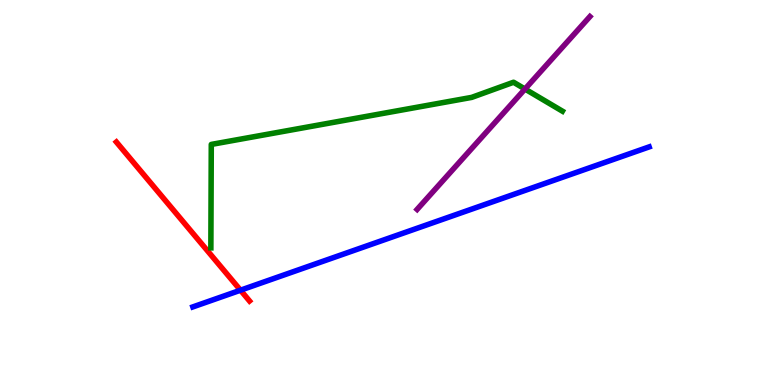[{'lines': ['blue', 'red'], 'intersections': [{'x': 3.1, 'y': 2.46}]}, {'lines': ['green', 'red'], 'intersections': []}, {'lines': ['purple', 'red'], 'intersections': []}, {'lines': ['blue', 'green'], 'intersections': []}, {'lines': ['blue', 'purple'], 'intersections': []}, {'lines': ['green', 'purple'], 'intersections': [{'x': 6.77, 'y': 7.69}]}]